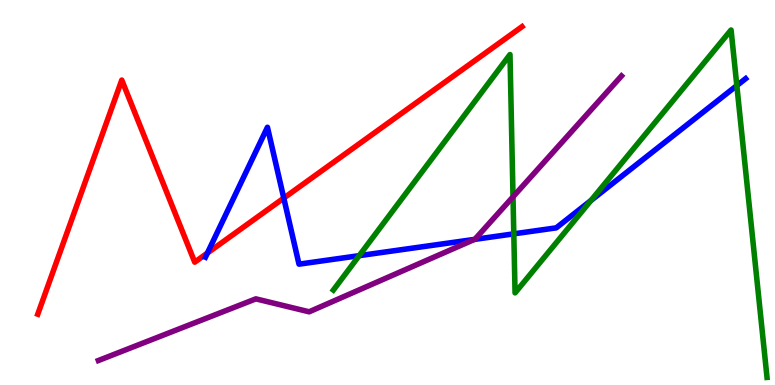[{'lines': ['blue', 'red'], 'intersections': [{'x': 2.68, 'y': 3.43}, {'x': 3.66, 'y': 4.85}]}, {'lines': ['green', 'red'], 'intersections': []}, {'lines': ['purple', 'red'], 'intersections': []}, {'lines': ['blue', 'green'], 'intersections': [{'x': 4.63, 'y': 3.36}, {'x': 6.63, 'y': 3.93}, {'x': 7.63, 'y': 4.79}, {'x': 9.51, 'y': 7.78}]}, {'lines': ['blue', 'purple'], 'intersections': [{'x': 6.12, 'y': 3.78}]}, {'lines': ['green', 'purple'], 'intersections': [{'x': 6.62, 'y': 4.89}]}]